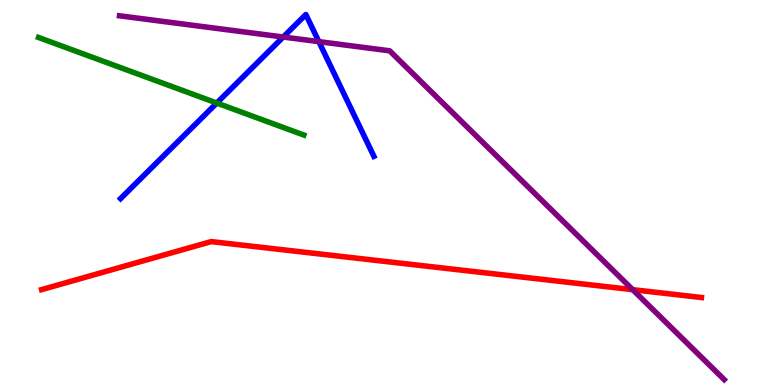[{'lines': ['blue', 'red'], 'intersections': []}, {'lines': ['green', 'red'], 'intersections': []}, {'lines': ['purple', 'red'], 'intersections': [{'x': 8.16, 'y': 2.48}]}, {'lines': ['blue', 'green'], 'intersections': [{'x': 2.8, 'y': 7.32}]}, {'lines': ['blue', 'purple'], 'intersections': [{'x': 3.65, 'y': 9.04}, {'x': 4.11, 'y': 8.92}]}, {'lines': ['green', 'purple'], 'intersections': []}]